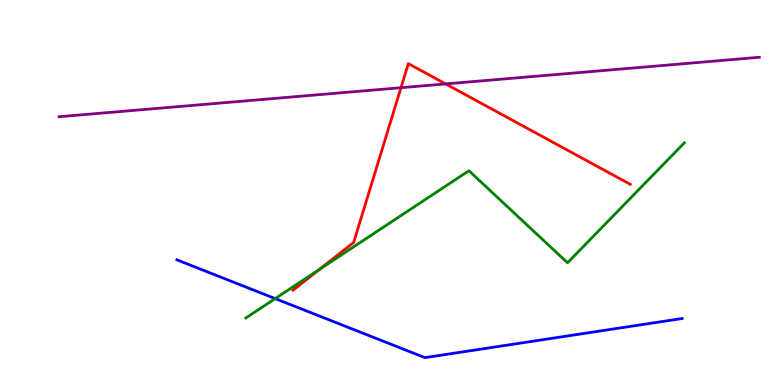[{'lines': ['blue', 'red'], 'intersections': []}, {'lines': ['green', 'red'], 'intersections': [{'x': 4.12, 'y': 3.0}]}, {'lines': ['purple', 'red'], 'intersections': [{'x': 5.17, 'y': 7.72}, {'x': 5.75, 'y': 7.82}]}, {'lines': ['blue', 'green'], 'intersections': [{'x': 3.55, 'y': 2.24}]}, {'lines': ['blue', 'purple'], 'intersections': []}, {'lines': ['green', 'purple'], 'intersections': []}]